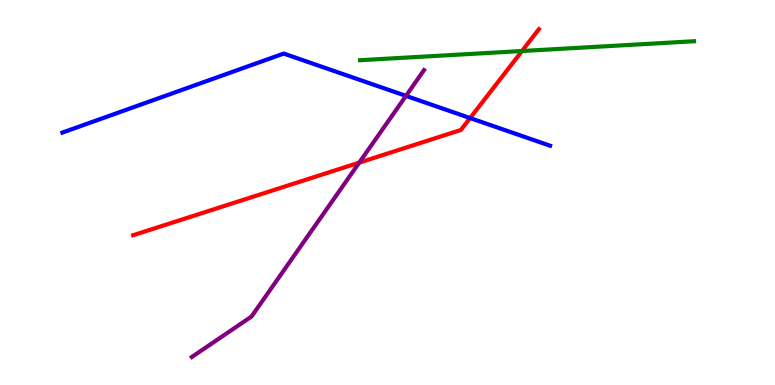[{'lines': ['blue', 'red'], 'intersections': [{'x': 6.07, 'y': 6.93}]}, {'lines': ['green', 'red'], 'intersections': [{'x': 6.74, 'y': 8.67}]}, {'lines': ['purple', 'red'], 'intersections': [{'x': 4.64, 'y': 5.78}]}, {'lines': ['blue', 'green'], 'intersections': []}, {'lines': ['blue', 'purple'], 'intersections': [{'x': 5.24, 'y': 7.51}]}, {'lines': ['green', 'purple'], 'intersections': []}]